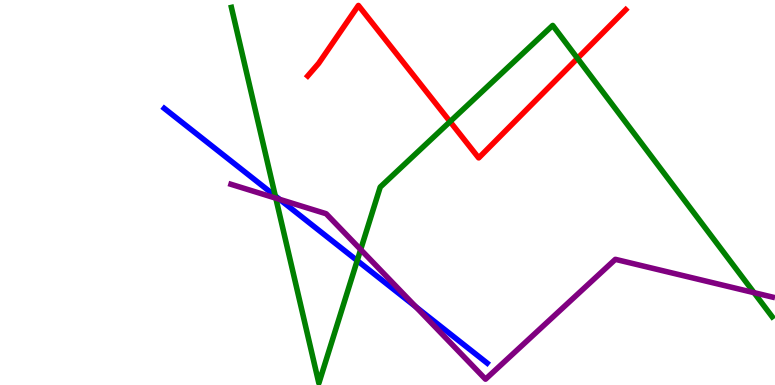[{'lines': ['blue', 'red'], 'intersections': []}, {'lines': ['green', 'red'], 'intersections': [{'x': 5.81, 'y': 6.84}, {'x': 7.45, 'y': 8.48}]}, {'lines': ['purple', 'red'], 'intersections': []}, {'lines': ['blue', 'green'], 'intersections': [{'x': 3.55, 'y': 4.91}, {'x': 4.61, 'y': 3.23}]}, {'lines': ['blue', 'purple'], 'intersections': [{'x': 3.61, 'y': 4.82}, {'x': 5.37, 'y': 2.03}]}, {'lines': ['green', 'purple'], 'intersections': [{'x': 3.56, 'y': 4.85}, {'x': 4.65, 'y': 3.52}, {'x': 9.73, 'y': 2.4}]}]